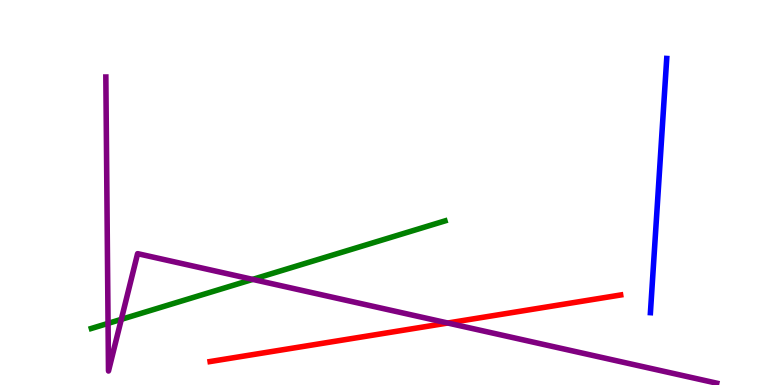[{'lines': ['blue', 'red'], 'intersections': []}, {'lines': ['green', 'red'], 'intersections': []}, {'lines': ['purple', 'red'], 'intersections': [{'x': 5.78, 'y': 1.61}]}, {'lines': ['blue', 'green'], 'intersections': []}, {'lines': ['blue', 'purple'], 'intersections': []}, {'lines': ['green', 'purple'], 'intersections': [{'x': 1.39, 'y': 1.6}, {'x': 1.57, 'y': 1.71}, {'x': 3.26, 'y': 2.74}]}]